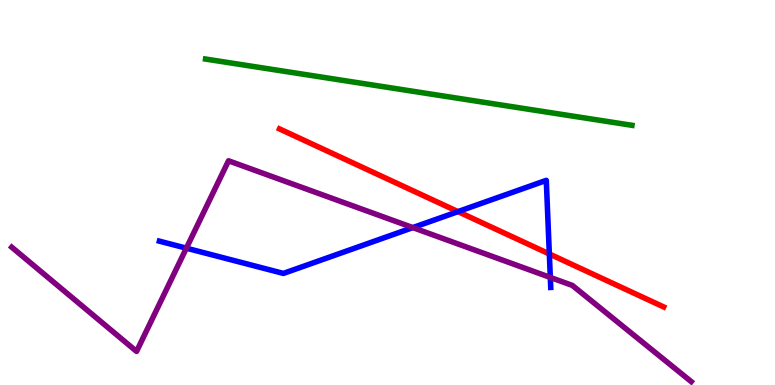[{'lines': ['blue', 'red'], 'intersections': [{'x': 5.91, 'y': 4.5}, {'x': 7.09, 'y': 3.4}]}, {'lines': ['green', 'red'], 'intersections': []}, {'lines': ['purple', 'red'], 'intersections': []}, {'lines': ['blue', 'green'], 'intersections': []}, {'lines': ['blue', 'purple'], 'intersections': [{'x': 2.4, 'y': 3.55}, {'x': 5.33, 'y': 4.09}, {'x': 7.1, 'y': 2.79}]}, {'lines': ['green', 'purple'], 'intersections': []}]